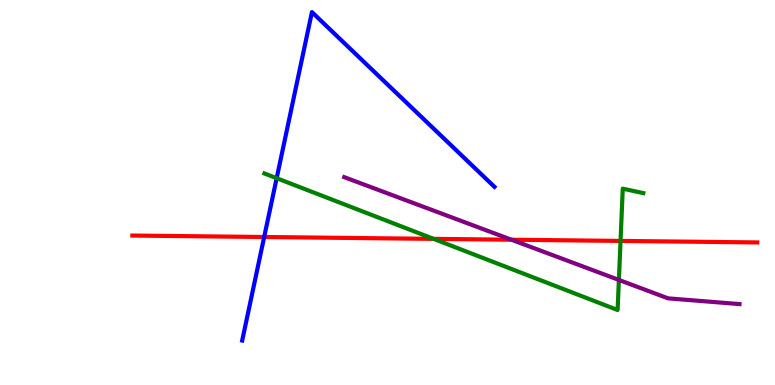[{'lines': ['blue', 'red'], 'intersections': [{'x': 3.41, 'y': 3.84}]}, {'lines': ['green', 'red'], 'intersections': [{'x': 5.59, 'y': 3.8}, {'x': 8.01, 'y': 3.74}]}, {'lines': ['purple', 'red'], 'intersections': [{'x': 6.6, 'y': 3.77}]}, {'lines': ['blue', 'green'], 'intersections': [{'x': 3.57, 'y': 5.37}]}, {'lines': ['blue', 'purple'], 'intersections': []}, {'lines': ['green', 'purple'], 'intersections': [{'x': 7.99, 'y': 2.73}]}]